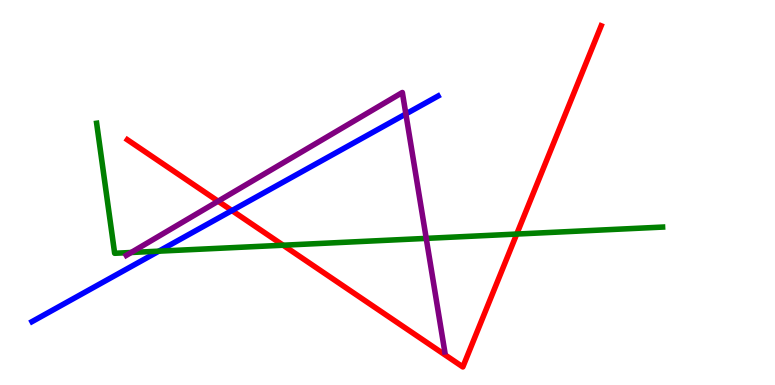[{'lines': ['blue', 'red'], 'intersections': [{'x': 2.99, 'y': 4.53}]}, {'lines': ['green', 'red'], 'intersections': [{'x': 3.65, 'y': 3.63}, {'x': 6.67, 'y': 3.92}]}, {'lines': ['purple', 'red'], 'intersections': [{'x': 2.81, 'y': 4.77}]}, {'lines': ['blue', 'green'], 'intersections': [{'x': 2.05, 'y': 3.48}]}, {'lines': ['blue', 'purple'], 'intersections': [{'x': 5.24, 'y': 7.04}]}, {'lines': ['green', 'purple'], 'intersections': [{'x': 1.69, 'y': 3.44}, {'x': 5.5, 'y': 3.81}]}]